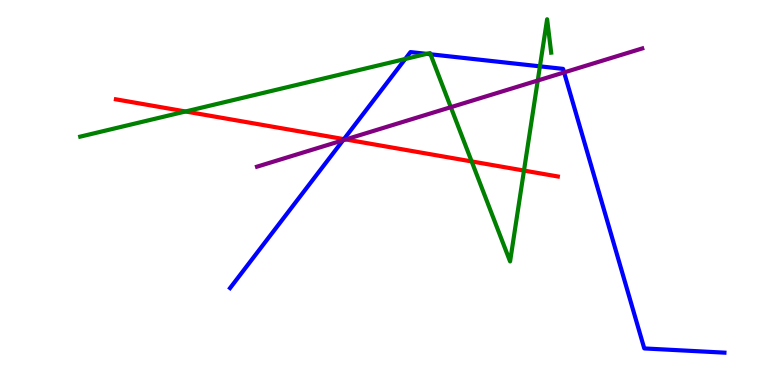[{'lines': ['blue', 'red'], 'intersections': [{'x': 4.44, 'y': 6.39}]}, {'lines': ['green', 'red'], 'intersections': [{'x': 2.39, 'y': 7.1}, {'x': 6.09, 'y': 5.81}, {'x': 6.76, 'y': 5.57}]}, {'lines': ['purple', 'red'], 'intersections': [{'x': 4.46, 'y': 6.38}]}, {'lines': ['blue', 'green'], 'intersections': [{'x': 5.23, 'y': 8.47}, {'x': 5.51, 'y': 8.6}, {'x': 5.55, 'y': 8.59}, {'x': 6.97, 'y': 8.28}]}, {'lines': ['blue', 'purple'], 'intersections': [{'x': 4.43, 'y': 6.36}, {'x': 7.28, 'y': 8.12}]}, {'lines': ['green', 'purple'], 'intersections': [{'x': 5.82, 'y': 7.22}, {'x': 6.94, 'y': 7.91}]}]